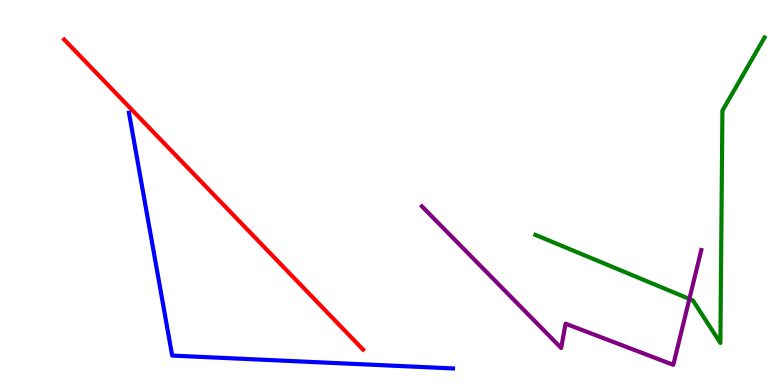[{'lines': ['blue', 'red'], 'intersections': []}, {'lines': ['green', 'red'], 'intersections': []}, {'lines': ['purple', 'red'], 'intersections': []}, {'lines': ['blue', 'green'], 'intersections': []}, {'lines': ['blue', 'purple'], 'intersections': []}, {'lines': ['green', 'purple'], 'intersections': [{'x': 8.9, 'y': 2.24}]}]